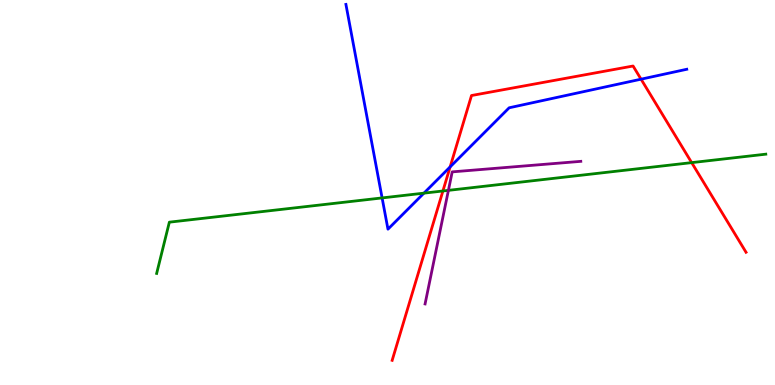[{'lines': ['blue', 'red'], 'intersections': [{'x': 5.81, 'y': 5.66}, {'x': 8.27, 'y': 7.94}]}, {'lines': ['green', 'red'], 'intersections': [{'x': 5.72, 'y': 5.04}, {'x': 8.92, 'y': 5.78}]}, {'lines': ['purple', 'red'], 'intersections': []}, {'lines': ['blue', 'green'], 'intersections': [{'x': 4.93, 'y': 4.86}, {'x': 5.47, 'y': 4.98}]}, {'lines': ['blue', 'purple'], 'intersections': []}, {'lines': ['green', 'purple'], 'intersections': [{'x': 5.79, 'y': 5.06}]}]